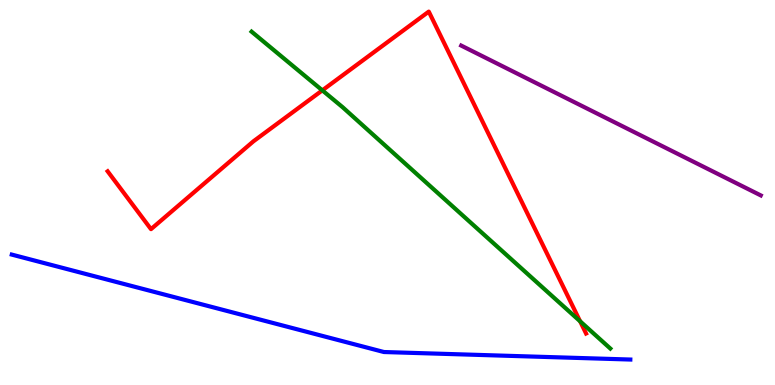[{'lines': ['blue', 'red'], 'intersections': []}, {'lines': ['green', 'red'], 'intersections': [{'x': 4.16, 'y': 7.65}, {'x': 7.49, 'y': 1.65}]}, {'lines': ['purple', 'red'], 'intersections': []}, {'lines': ['blue', 'green'], 'intersections': []}, {'lines': ['blue', 'purple'], 'intersections': []}, {'lines': ['green', 'purple'], 'intersections': []}]